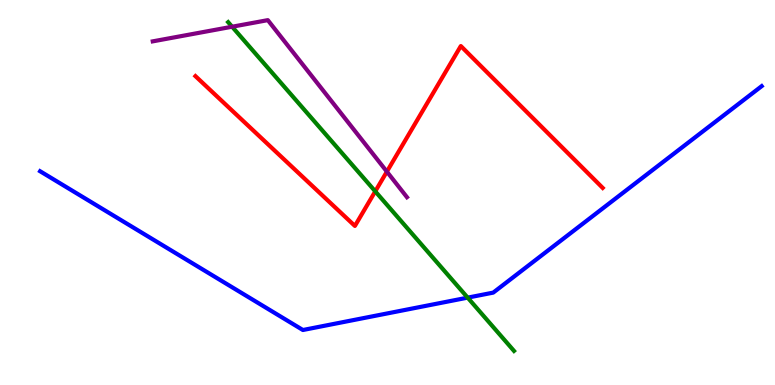[{'lines': ['blue', 'red'], 'intersections': []}, {'lines': ['green', 'red'], 'intersections': [{'x': 4.84, 'y': 5.03}]}, {'lines': ['purple', 'red'], 'intersections': [{'x': 4.99, 'y': 5.54}]}, {'lines': ['blue', 'green'], 'intersections': [{'x': 6.03, 'y': 2.27}]}, {'lines': ['blue', 'purple'], 'intersections': []}, {'lines': ['green', 'purple'], 'intersections': [{'x': 2.99, 'y': 9.31}]}]